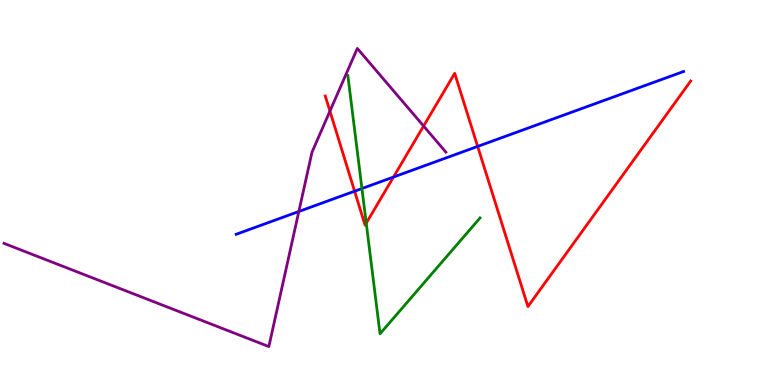[{'lines': ['blue', 'red'], 'intersections': [{'x': 4.58, 'y': 5.03}, {'x': 5.08, 'y': 5.4}, {'x': 6.16, 'y': 6.2}]}, {'lines': ['green', 'red'], 'intersections': [{'x': 4.73, 'y': 4.2}]}, {'lines': ['purple', 'red'], 'intersections': [{'x': 4.26, 'y': 7.11}, {'x': 5.47, 'y': 6.73}]}, {'lines': ['blue', 'green'], 'intersections': [{'x': 4.67, 'y': 5.1}]}, {'lines': ['blue', 'purple'], 'intersections': [{'x': 3.86, 'y': 4.51}]}, {'lines': ['green', 'purple'], 'intersections': []}]